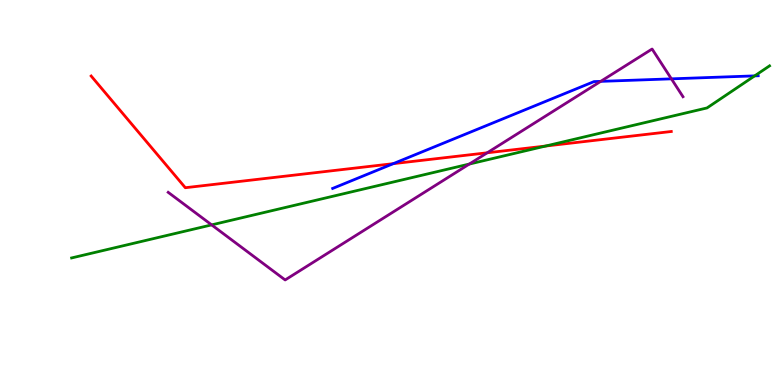[{'lines': ['blue', 'red'], 'intersections': [{'x': 5.07, 'y': 5.75}]}, {'lines': ['green', 'red'], 'intersections': [{'x': 7.04, 'y': 6.21}]}, {'lines': ['purple', 'red'], 'intersections': [{'x': 6.29, 'y': 6.03}]}, {'lines': ['blue', 'green'], 'intersections': [{'x': 9.74, 'y': 8.03}]}, {'lines': ['blue', 'purple'], 'intersections': [{'x': 7.75, 'y': 7.89}, {'x': 8.66, 'y': 7.95}]}, {'lines': ['green', 'purple'], 'intersections': [{'x': 2.73, 'y': 4.16}, {'x': 6.06, 'y': 5.74}]}]